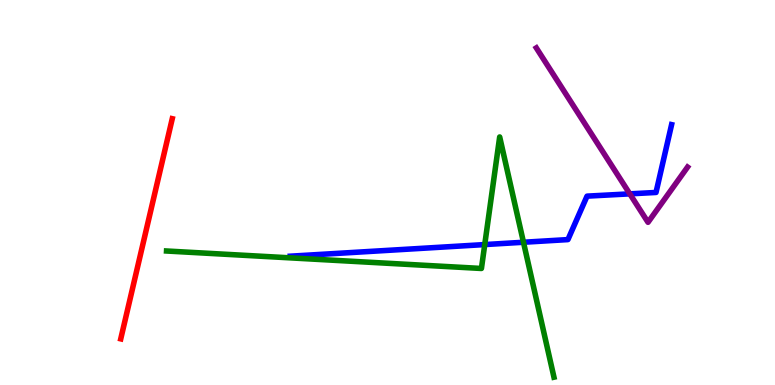[{'lines': ['blue', 'red'], 'intersections': []}, {'lines': ['green', 'red'], 'intersections': []}, {'lines': ['purple', 'red'], 'intersections': []}, {'lines': ['blue', 'green'], 'intersections': [{'x': 6.25, 'y': 3.65}, {'x': 6.75, 'y': 3.71}]}, {'lines': ['blue', 'purple'], 'intersections': [{'x': 8.13, 'y': 4.96}]}, {'lines': ['green', 'purple'], 'intersections': []}]